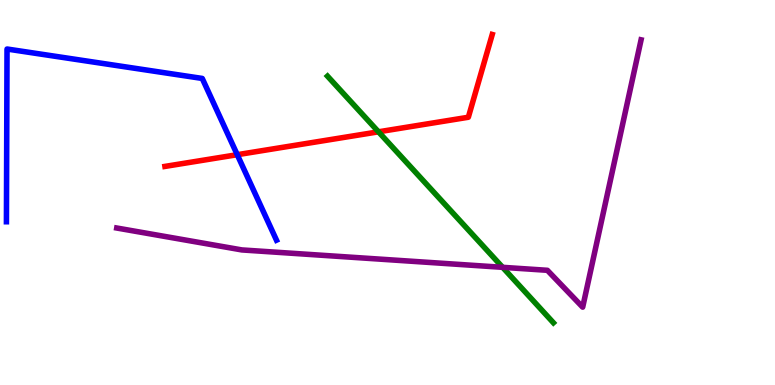[{'lines': ['blue', 'red'], 'intersections': [{'x': 3.06, 'y': 5.98}]}, {'lines': ['green', 'red'], 'intersections': [{'x': 4.88, 'y': 6.58}]}, {'lines': ['purple', 'red'], 'intersections': []}, {'lines': ['blue', 'green'], 'intersections': []}, {'lines': ['blue', 'purple'], 'intersections': []}, {'lines': ['green', 'purple'], 'intersections': [{'x': 6.49, 'y': 3.06}]}]